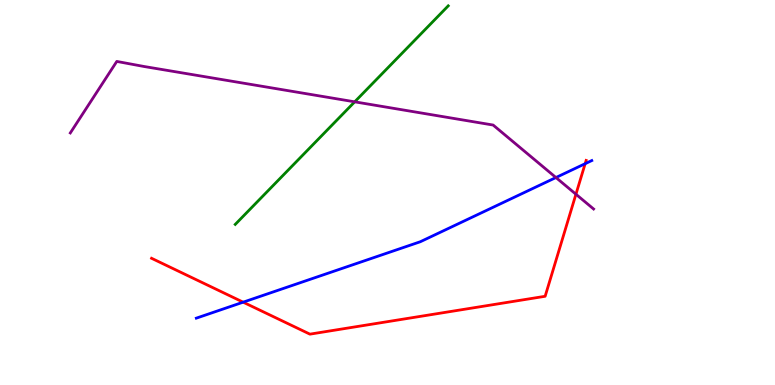[{'lines': ['blue', 'red'], 'intersections': [{'x': 3.14, 'y': 2.15}, {'x': 7.55, 'y': 5.75}]}, {'lines': ['green', 'red'], 'intersections': []}, {'lines': ['purple', 'red'], 'intersections': [{'x': 7.43, 'y': 4.95}]}, {'lines': ['blue', 'green'], 'intersections': []}, {'lines': ['blue', 'purple'], 'intersections': [{'x': 7.17, 'y': 5.39}]}, {'lines': ['green', 'purple'], 'intersections': [{'x': 4.58, 'y': 7.36}]}]